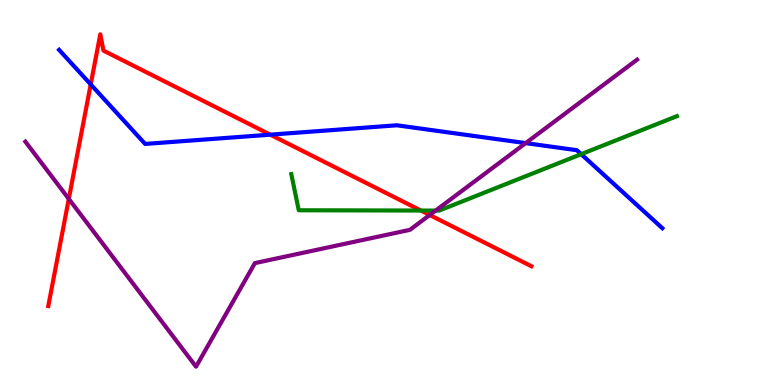[{'lines': ['blue', 'red'], 'intersections': [{'x': 1.17, 'y': 7.81}, {'x': 3.49, 'y': 6.5}]}, {'lines': ['green', 'red'], 'intersections': [{'x': 5.43, 'y': 4.53}]}, {'lines': ['purple', 'red'], 'intersections': [{'x': 0.888, 'y': 4.83}, {'x': 5.54, 'y': 4.42}]}, {'lines': ['blue', 'green'], 'intersections': [{'x': 7.5, 'y': 6.0}]}, {'lines': ['blue', 'purple'], 'intersections': [{'x': 6.78, 'y': 6.28}]}, {'lines': ['green', 'purple'], 'intersections': [{'x': 5.62, 'y': 4.53}]}]